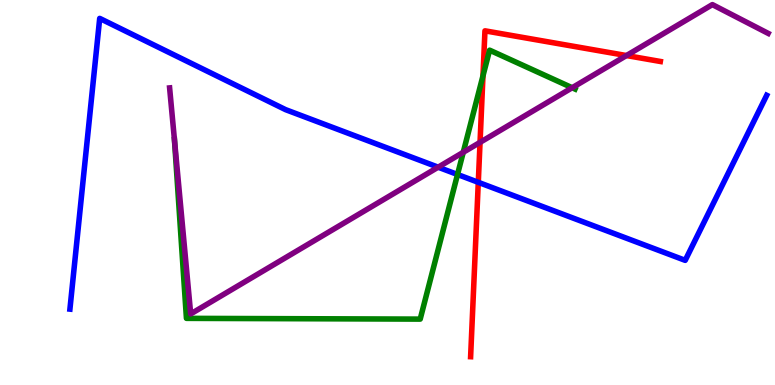[{'lines': ['blue', 'red'], 'intersections': [{'x': 6.17, 'y': 5.26}]}, {'lines': ['green', 'red'], 'intersections': [{'x': 6.23, 'y': 8.03}]}, {'lines': ['purple', 'red'], 'intersections': [{'x': 6.19, 'y': 6.3}, {'x': 8.08, 'y': 8.56}]}, {'lines': ['blue', 'green'], 'intersections': [{'x': 5.9, 'y': 5.47}]}, {'lines': ['blue', 'purple'], 'intersections': [{'x': 5.65, 'y': 5.66}]}, {'lines': ['green', 'purple'], 'intersections': [{'x': 2.25, 'y': 6.36}, {'x': 5.98, 'y': 6.04}, {'x': 7.38, 'y': 7.72}]}]